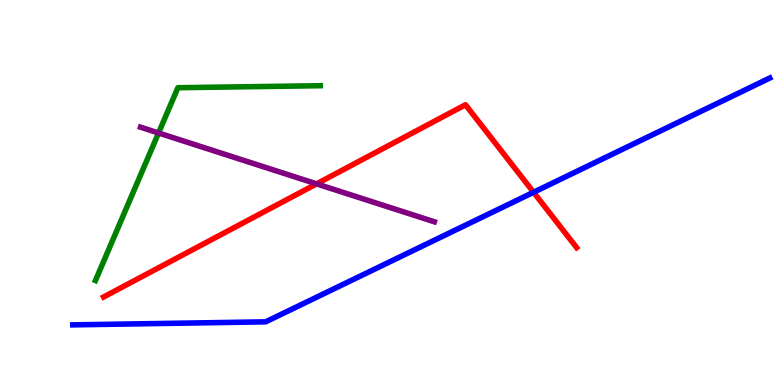[{'lines': ['blue', 'red'], 'intersections': [{'x': 6.88, 'y': 5.01}]}, {'lines': ['green', 'red'], 'intersections': []}, {'lines': ['purple', 'red'], 'intersections': [{'x': 4.08, 'y': 5.22}]}, {'lines': ['blue', 'green'], 'intersections': []}, {'lines': ['blue', 'purple'], 'intersections': []}, {'lines': ['green', 'purple'], 'intersections': [{'x': 2.05, 'y': 6.55}]}]